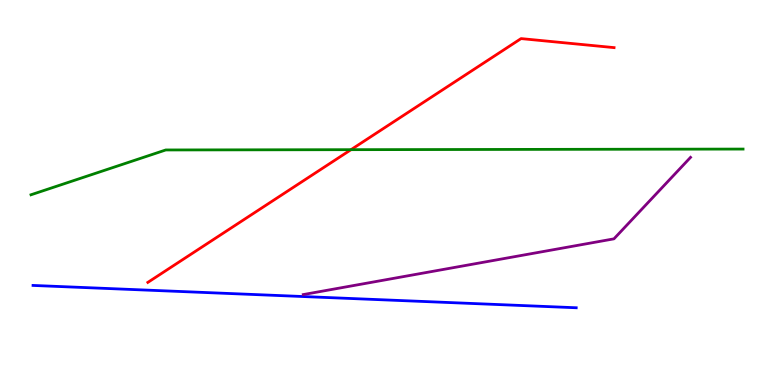[{'lines': ['blue', 'red'], 'intersections': []}, {'lines': ['green', 'red'], 'intersections': [{'x': 4.53, 'y': 6.11}]}, {'lines': ['purple', 'red'], 'intersections': []}, {'lines': ['blue', 'green'], 'intersections': []}, {'lines': ['blue', 'purple'], 'intersections': []}, {'lines': ['green', 'purple'], 'intersections': []}]